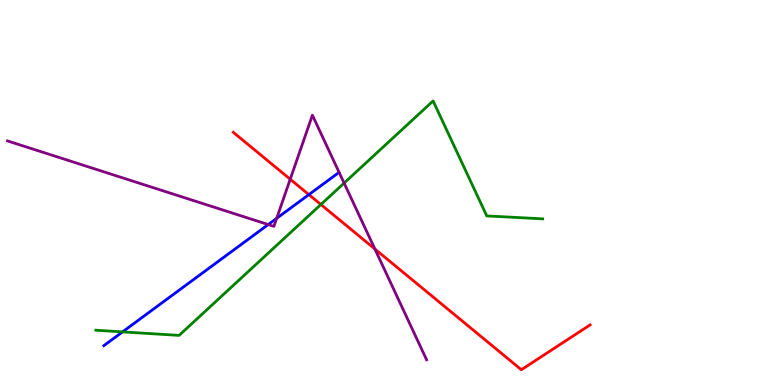[{'lines': ['blue', 'red'], 'intersections': [{'x': 3.99, 'y': 4.95}]}, {'lines': ['green', 'red'], 'intersections': [{'x': 4.14, 'y': 4.69}]}, {'lines': ['purple', 'red'], 'intersections': [{'x': 3.74, 'y': 5.34}, {'x': 4.84, 'y': 3.53}]}, {'lines': ['blue', 'green'], 'intersections': [{'x': 1.58, 'y': 1.38}]}, {'lines': ['blue', 'purple'], 'intersections': [{'x': 3.46, 'y': 4.17}, {'x': 3.57, 'y': 4.33}]}, {'lines': ['green', 'purple'], 'intersections': [{'x': 4.44, 'y': 5.24}]}]